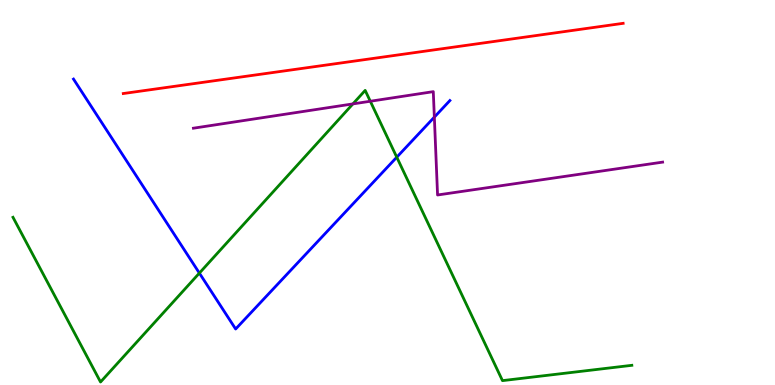[{'lines': ['blue', 'red'], 'intersections': []}, {'lines': ['green', 'red'], 'intersections': []}, {'lines': ['purple', 'red'], 'intersections': []}, {'lines': ['blue', 'green'], 'intersections': [{'x': 2.57, 'y': 2.91}, {'x': 5.12, 'y': 5.92}]}, {'lines': ['blue', 'purple'], 'intersections': [{'x': 5.6, 'y': 6.96}]}, {'lines': ['green', 'purple'], 'intersections': [{'x': 4.55, 'y': 7.3}, {'x': 4.78, 'y': 7.37}]}]